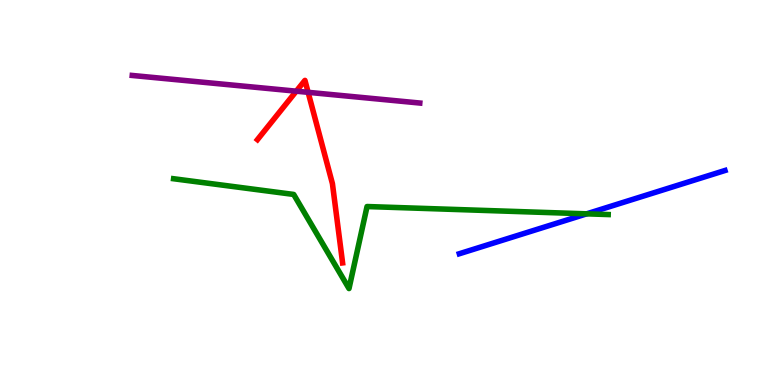[{'lines': ['blue', 'red'], 'intersections': []}, {'lines': ['green', 'red'], 'intersections': []}, {'lines': ['purple', 'red'], 'intersections': [{'x': 3.82, 'y': 7.63}, {'x': 3.98, 'y': 7.6}]}, {'lines': ['blue', 'green'], 'intersections': [{'x': 7.57, 'y': 4.45}]}, {'lines': ['blue', 'purple'], 'intersections': []}, {'lines': ['green', 'purple'], 'intersections': []}]